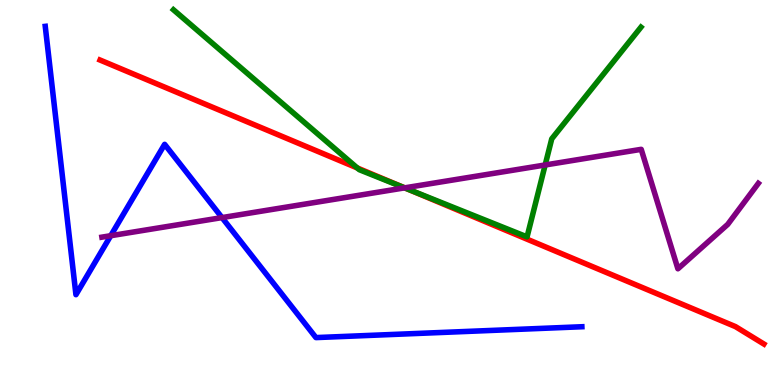[{'lines': ['blue', 'red'], 'intersections': []}, {'lines': ['green', 'red'], 'intersections': [{'x': 4.61, 'y': 5.64}, {'x': 5.24, 'y': 5.1}]}, {'lines': ['purple', 'red'], 'intersections': [{'x': 5.22, 'y': 5.12}]}, {'lines': ['blue', 'green'], 'intersections': []}, {'lines': ['blue', 'purple'], 'intersections': [{'x': 1.43, 'y': 3.88}, {'x': 2.86, 'y': 4.35}]}, {'lines': ['green', 'purple'], 'intersections': [{'x': 5.22, 'y': 5.12}, {'x': 7.03, 'y': 5.71}]}]